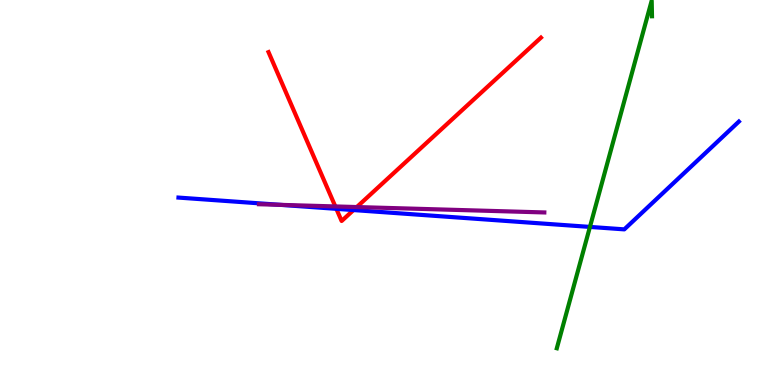[{'lines': ['blue', 'red'], 'intersections': [{'x': 4.34, 'y': 4.58}, {'x': 4.56, 'y': 4.54}]}, {'lines': ['green', 'red'], 'intersections': []}, {'lines': ['purple', 'red'], 'intersections': [{'x': 4.33, 'y': 4.64}, {'x': 4.6, 'y': 4.62}]}, {'lines': ['blue', 'green'], 'intersections': [{'x': 7.61, 'y': 4.11}]}, {'lines': ['blue', 'purple'], 'intersections': [{'x': 3.62, 'y': 4.68}]}, {'lines': ['green', 'purple'], 'intersections': []}]